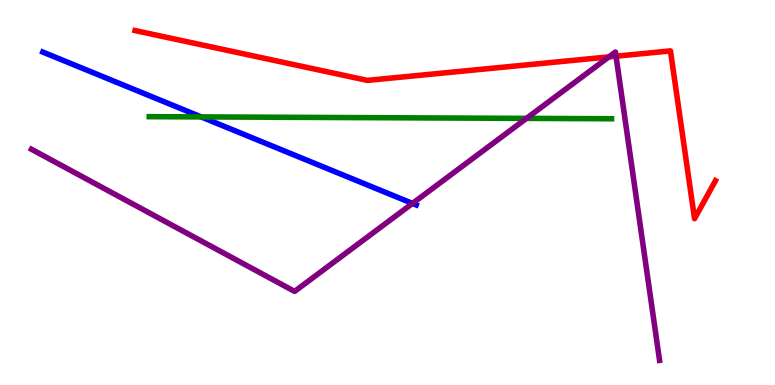[{'lines': ['blue', 'red'], 'intersections': []}, {'lines': ['green', 'red'], 'intersections': []}, {'lines': ['purple', 'red'], 'intersections': [{'x': 7.86, 'y': 8.52}, {'x': 7.95, 'y': 8.54}]}, {'lines': ['blue', 'green'], 'intersections': [{'x': 2.6, 'y': 6.96}]}, {'lines': ['blue', 'purple'], 'intersections': [{'x': 5.32, 'y': 4.72}]}, {'lines': ['green', 'purple'], 'intersections': [{'x': 6.79, 'y': 6.93}]}]